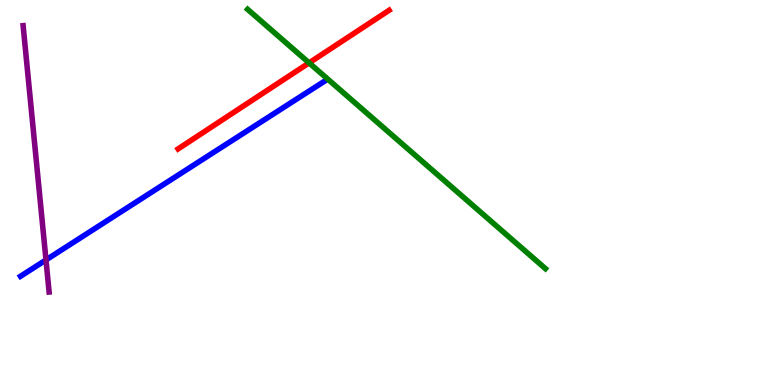[{'lines': ['blue', 'red'], 'intersections': []}, {'lines': ['green', 'red'], 'intersections': [{'x': 3.99, 'y': 8.37}]}, {'lines': ['purple', 'red'], 'intersections': []}, {'lines': ['blue', 'green'], 'intersections': []}, {'lines': ['blue', 'purple'], 'intersections': [{'x': 0.593, 'y': 3.25}]}, {'lines': ['green', 'purple'], 'intersections': []}]